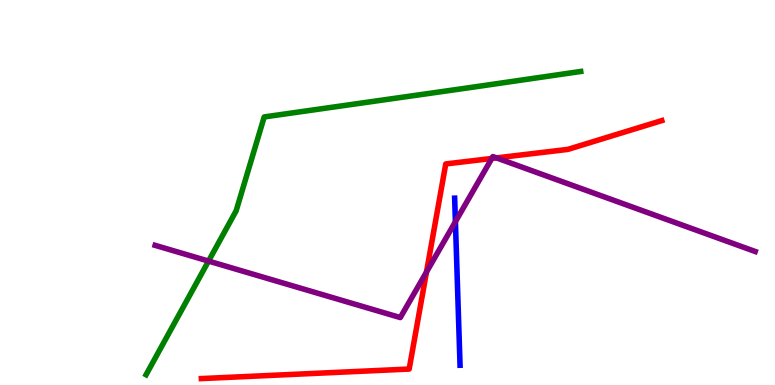[{'lines': ['blue', 'red'], 'intersections': []}, {'lines': ['green', 'red'], 'intersections': []}, {'lines': ['purple', 'red'], 'intersections': [{'x': 5.5, 'y': 2.93}, {'x': 6.35, 'y': 5.88}, {'x': 6.41, 'y': 5.9}]}, {'lines': ['blue', 'green'], 'intersections': []}, {'lines': ['blue', 'purple'], 'intersections': [{'x': 5.88, 'y': 4.24}]}, {'lines': ['green', 'purple'], 'intersections': [{'x': 2.69, 'y': 3.22}]}]